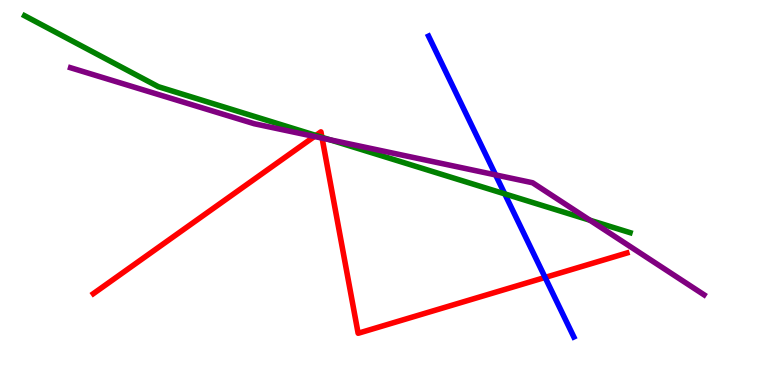[{'lines': ['blue', 'red'], 'intersections': [{'x': 7.03, 'y': 2.79}]}, {'lines': ['green', 'red'], 'intersections': [{'x': 4.08, 'y': 6.48}, {'x': 4.15, 'y': 6.43}]}, {'lines': ['purple', 'red'], 'intersections': [{'x': 4.06, 'y': 6.45}, {'x': 4.16, 'y': 6.41}]}, {'lines': ['blue', 'green'], 'intersections': [{'x': 6.51, 'y': 4.96}]}, {'lines': ['blue', 'purple'], 'intersections': [{'x': 6.39, 'y': 5.46}]}, {'lines': ['green', 'purple'], 'intersections': [{'x': 4.26, 'y': 6.37}, {'x': 7.61, 'y': 4.28}]}]